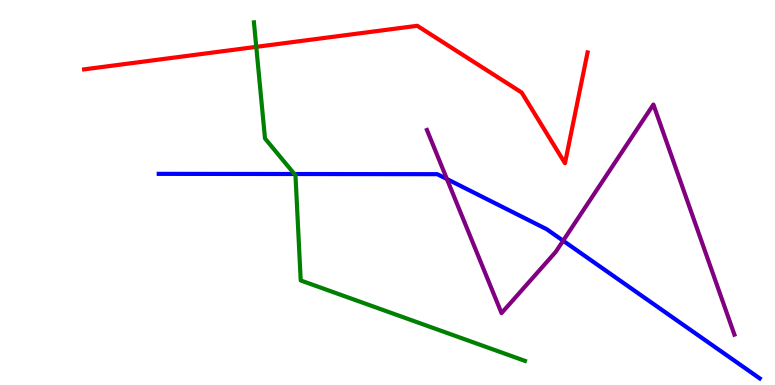[{'lines': ['blue', 'red'], 'intersections': []}, {'lines': ['green', 'red'], 'intersections': [{'x': 3.31, 'y': 8.78}]}, {'lines': ['purple', 'red'], 'intersections': []}, {'lines': ['blue', 'green'], 'intersections': [{'x': 3.8, 'y': 5.48}]}, {'lines': ['blue', 'purple'], 'intersections': [{'x': 5.77, 'y': 5.35}, {'x': 7.27, 'y': 3.75}]}, {'lines': ['green', 'purple'], 'intersections': []}]